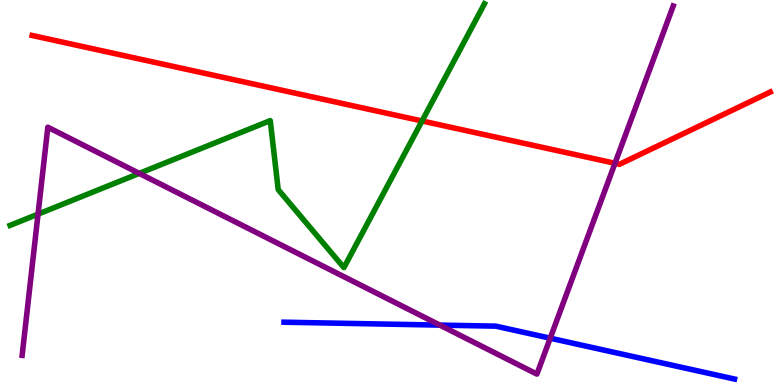[{'lines': ['blue', 'red'], 'intersections': []}, {'lines': ['green', 'red'], 'intersections': [{'x': 5.45, 'y': 6.86}]}, {'lines': ['purple', 'red'], 'intersections': [{'x': 7.94, 'y': 5.76}]}, {'lines': ['blue', 'green'], 'intersections': []}, {'lines': ['blue', 'purple'], 'intersections': [{'x': 5.68, 'y': 1.56}, {'x': 7.1, 'y': 1.22}]}, {'lines': ['green', 'purple'], 'intersections': [{'x': 0.491, 'y': 4.44}, {'x': 1.8, 'y': 5.5}]}]